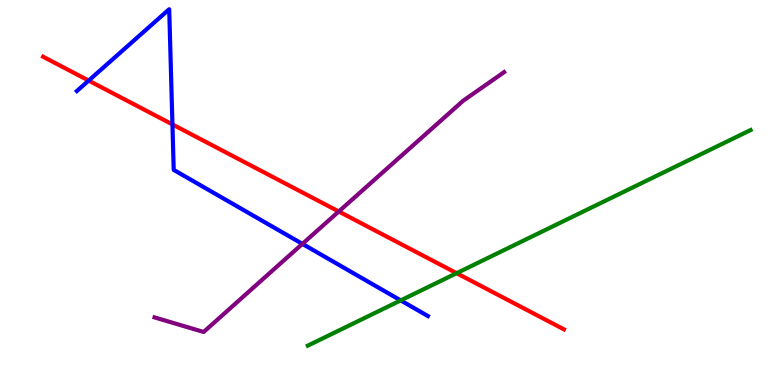[{'lines': ['blue', 'red'], 'intersections': [{'x': 1.14, 'y': 7.91}, {'x': 2.22, 'y': 6.77}]}, {'lines': ['green', 'red'], 'intersections': [{'x': 5.89, 'y': 2.9}]}, {'lines': ['purple', 'red'], 'intersections': [{'x': 4.37, 'y': 4.51}]}, {'lines': ['blue', 'green'], 'intersections': [{'x': 5.17, 'y': 2.2}]}, {'lines': ['blue', 'purple'], 'intersections': [{'x': 3.9, 'y': 3.67}]}, {'lines': ['green', 'purple'], 'intersections': []}]